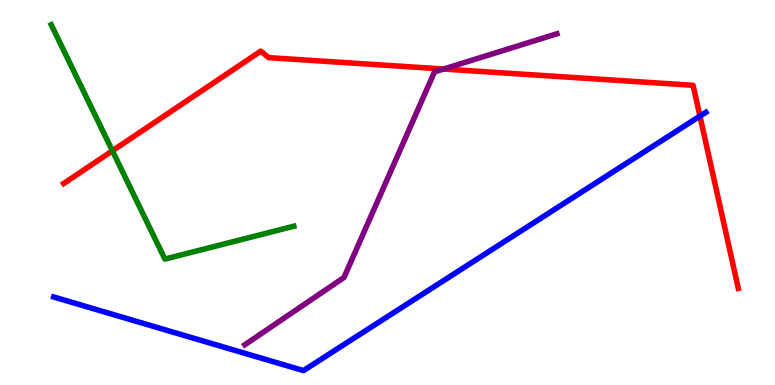[{'lines': ['blue', 'red'], 'intersections': [{'x': 9.03, 'y': 6.98}]}, {'lines': ['green', 'red'], 'intersections': [{'x': 1.45, 'y': 6.08}]}, {'lines': ['purple', 'red'], 'intersections': [{'x': 5.72, 'y': 8.21}]}, {'lines': ['blue', 'green'], 'intersections': []}, {'lines': ['blue', 'purple'], 'intersections': []}, {'lines': ['green', 'purple'], 'intersections': []}]